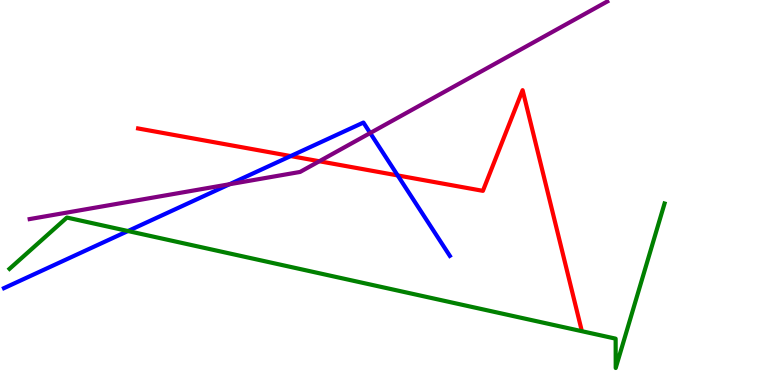[{'lines': ['blue', 'red'], 'intersections': [{'x': 3.75, 'y': 5.95}, {'x': 5.13, 'y': 5.44}]}, {'lines': ['green', 'red'], 'intersections': []}, {'lines': ['purple', 'red'], 'intersections': [{'x': 4.12, 'y': 5.81}]}, {'lines': ['blue', 'green'], 'intersections': [{'x': 1.65, 'y': 4.0}]}, {'lines': ['blue', 'purple'], 'intersections': [{'x': 2.96, 'y': 5.21}, {'x': 4.78, 'y': 6.54}]}, {'lines': ['green', 'purple'], 'intersections': []}]